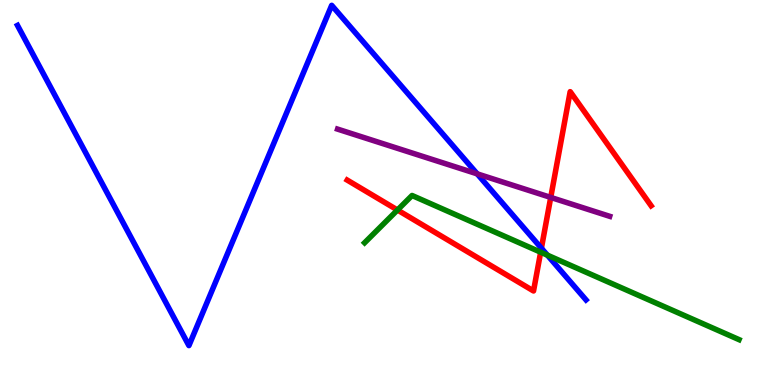[{'lines': ['blue', 'red'], 'intersections': [{'x': 6.99, 'y': 3.55}]}, {'lines': ['green', 'red'], 'intersections': [{'x': 5.13, 'y': 4.55}, {'x': 6.98, 'y': 3.45}]}, {'lines': ['purple', 'red'], 'intersections': [{'x': 7.11, 'y': 4.87}]}, {'lines': ['blue', 'green'], 'intersections': [{'x': 7.06, 'y': 3.37}]}, {'lines': ['blue', 'purple'], 'intersections': [{'x': 6.16, 'y': 5.48}]}, {'lines': ['green', 'purple'], 'intersections': []}]